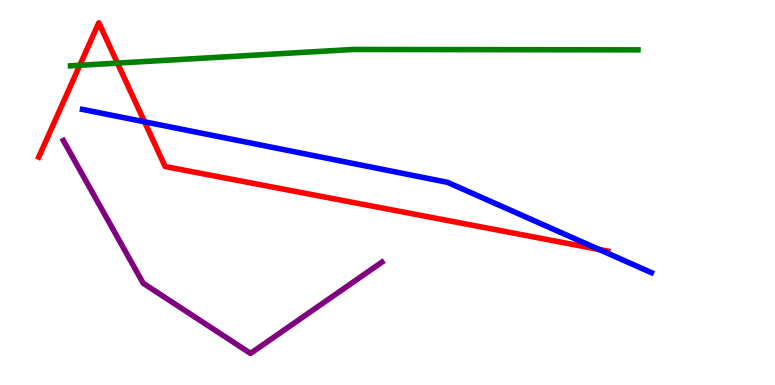[{'lines': ['blue', 'red'], 'intersections': [{'x': 1.86, 'y': 6.84}, {'x': 7.73, 'y': 3.52}]}, {'lines': ['green', 'red'], 'intersections': [{'x': 1.03, 'y': 8.3}, {'x': 1.52, 'y': 8.36}]}, {'lines': ['purple', 'red'], 'intersections': []}, {'lines': ['blue', 'green'], 'intersections': []}, {'lines': ['blue', 'purple'], 'intersections': []}, {'lines': ['green', 'purple'], 'intersections': []}]